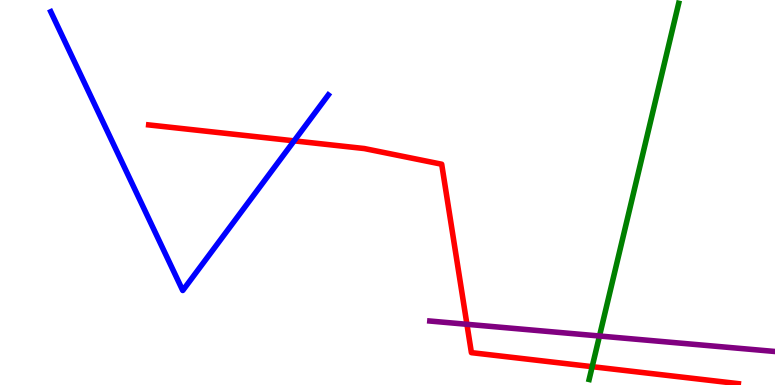[{'lines': ['blue', 'red'], 'intersections': [{'x': 3.8, 'y': 6.34}]}, {'lines': ['green', 'red'], 'intersections': [{'x': 7.64, 'y': 0.476}]}, {'lines': ['purple', 'red'], 'intersections': [{'x': 6.02, 'y': 1.58}]}, {'lines': ['blue', 'green'], 'intersections': []}, {'lines': ['blue', 'purple'], 'intersections': []}, {'lines': ['green', 'purple'], 'intersections': [{'x': 7.74, 'y': 1.27}]}]